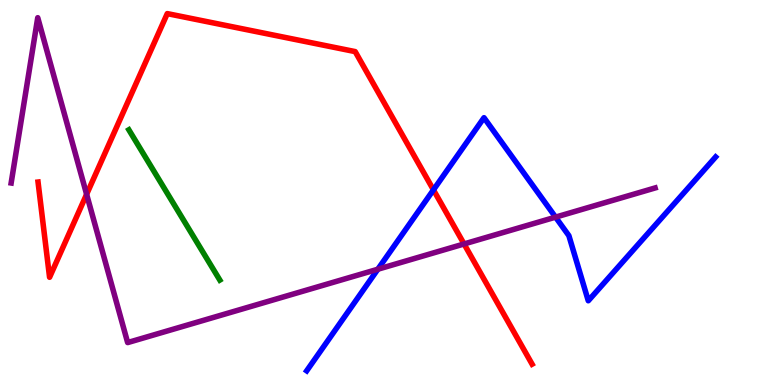[{'lines': ['blue', 'red'], 'intersections': [{'x': 5.59, 'y': 5.07}]}, {'lines': ['green', 'red'], 'intersections': []}, {'lines': ['purple', 'red'], 'intersections': [{'x': 1.12, 'y': 4.95}, {'x': 5.99, 'y': 3.66}]}, {'lines': ['blue', 'green'], 'intersections': []}, {'lines': ['blue', 'purple'], 'intersections': [{'x': 4.88, 'y': 3.01}, {'x': 7.17, 'y': 4.36}]}, {'lines': ['green', 'purple'], 'intersections': []}]